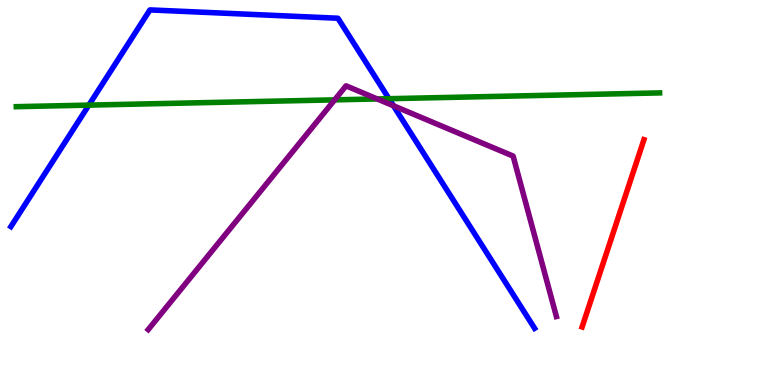[{'lines': ['blue', 'red'], 'intersections': []}, {'lines': ['green', 'red'], 'intersections': []}, {'lines': ['purple', 'red'], 'intersections': []}, {'lines': ['blue', 'green'], 'intersections': [{'x': 1.15, 'y': 7.27}, {'x': 5.02, 'y': 7.44}]}, {'lines': ['blue', 'purple'], 'intersections': [{'x': 5.08, 'y': 7.25}]}, {'lines': ['green', 'purple'], 'intersections': [{'x': 4.32, 'y': 7.41}, {'x': 4.87, 'y': 7.43}]}]